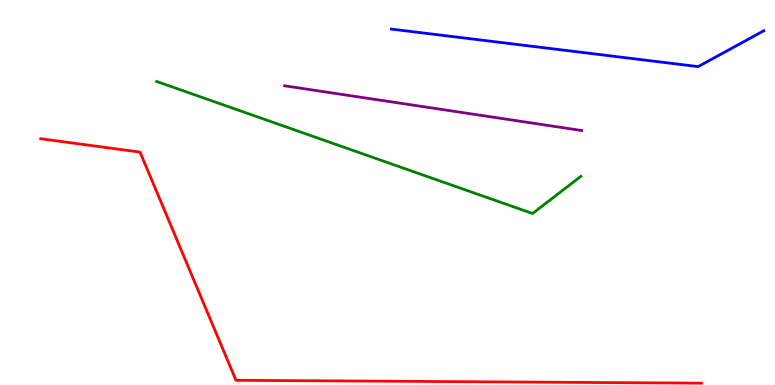[{'lines': ['blue', 'red'], 'intersections': []}, {'lines': ['green', 'red'], 'intersections': []}, {'lines': ['purple', 'red'], 'intersections': []}, {'lines': ['blue', 'green'], 'intersections': []}, {'lines': ['blue', 'purple'], 'intersections': []}, {'lines': ['green', 'purple'], 'intersections': []}]